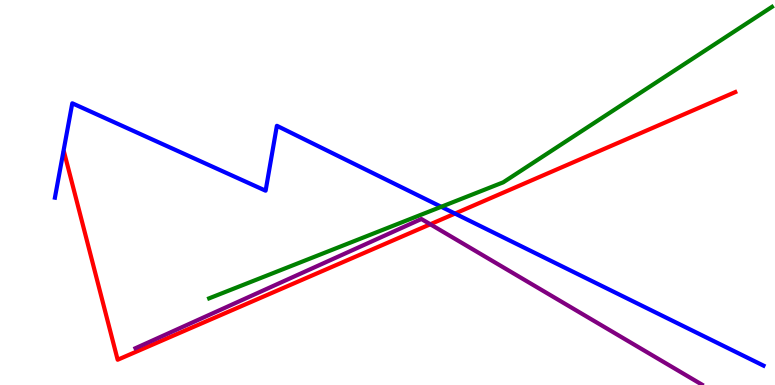[{'lines': ['blue', 'red'], 'intersections': [{'x': 5.87, 'y': 4.45}]}, {'lines': ['green', 'red'], 'intersections': []}, {'lines': ['purple', 'red'], 'intersections': [{'x': 5.55, 'y': 4.17}]}, {'lines': ['blue', 'green'], 'intersections': [{'x': 5.69, 'y': 4.63}]}, {'lines': ['blue', 'purple'], 'intersections': []}, {'lines': ['green', 'purple'], 'intersections': []}]